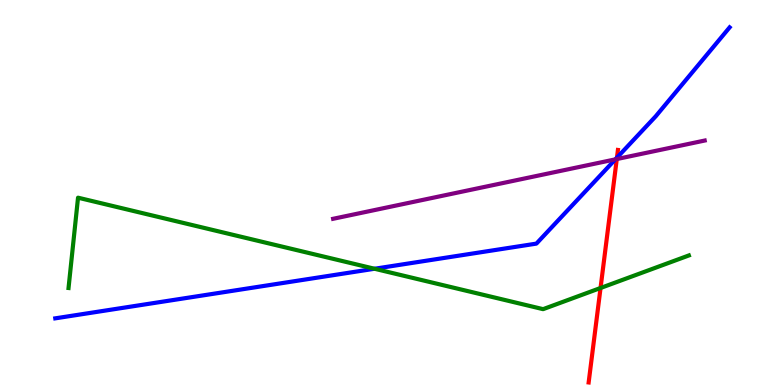[{'lines': ['blue', 'red'], 'intersections': [{'x': 7.96, 'y': 5.9}]}, {'lines': ['green', 'red'], 'intersections': [{'x': 7.75, 'y': 2.52}]}, {'lines': ['purple', 'red'], 'intersections': [{'x': 7.96, 'y': 5.87}]}, {'lines': ['blue', 'green'], 'intersections': [{'x': 4.83, 'y': 3.02}]}, {'lines': ['blue', 'purple'], 'intersections': [{'x': 7.94, 'y': 5.86}]}, {'lines': ['green', 'purple'], 'intersections': []}]